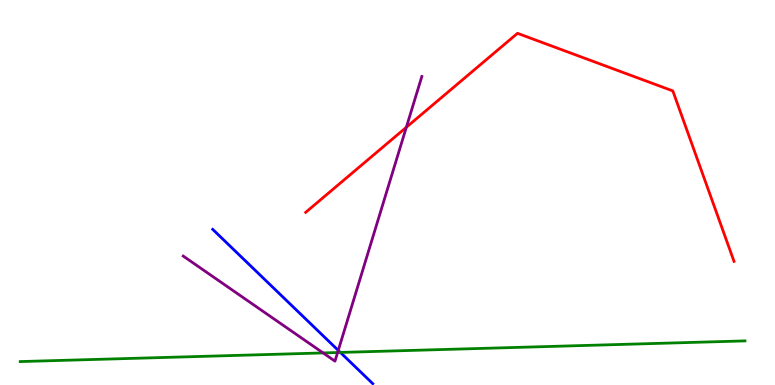[{'lines': ['blue', 'red'], 'intersections': []}, {'lines': ['green', 'red'], 'intersections': []}, {'lines': ['purple', 'red'], 'intersections': [{'x': 5.24, 'y': 6.69}]}, {'lines': ['blue', 'green'], 'intersections': [{'x': 4.39, 'y': 0.846}]}, {'lines': ['blue', 'purple'], 'intersections': [{'x': 4.36, 'y': 0.899}]}, {'lines': ['green', 'purple'], 'intersections': [{'x': 4.17, 'y': 0.833}, {'x': 4.36, 'y': 0.844}]}]